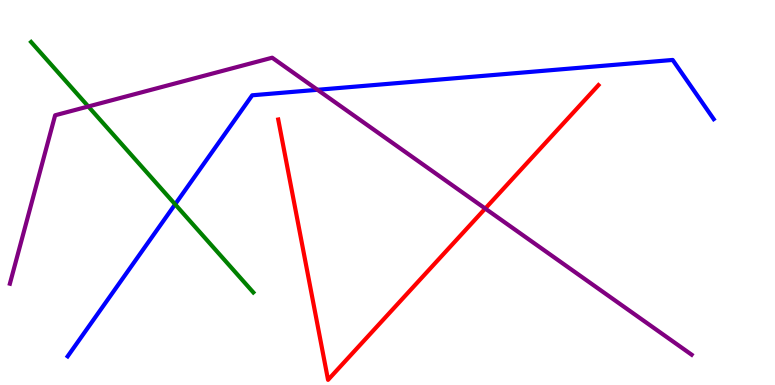[{'lines': ['blue', 'red'], 'intersections': []}, {'lines': ['green', 'red'], 'intersections': []}, {'lines': ['purple', 'red'], 'intersections': [{'x': 6.26, 'y': 4.58}]}, {'lines': ['blue', 'green'], 'intersections': [{'x': 2.26, 'y': 4.69}]}, {'lines': ['blue', 'purple'], 'intersections': [{'x': 4.1, 'y': 7.67}]}, {'lines': ['green', 'purple'], 'intersections': [{'x': 1.14, 'y': 7.23}]}]